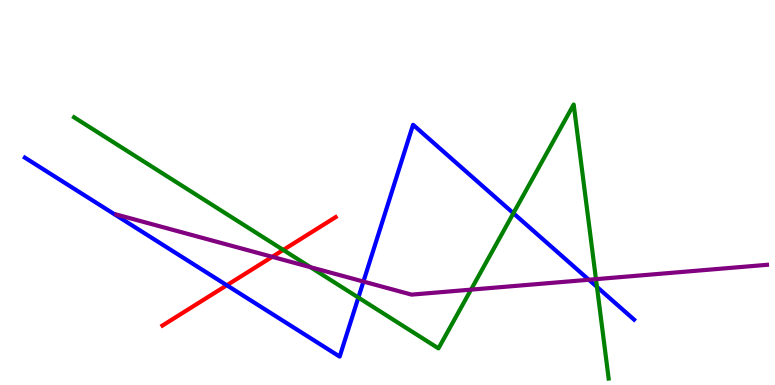[{'lines': ['blue', 'red'], 'intersections': [{'x': 2.93, 'y': 2.59}]}, {'lines': ['green', 'red'], 'intersections': [{'x': 3.65, 'y': 3.51}]}, {'lines': ['purple', 'red'], 'intersections': [{'x': 3.51, 'y': 3.33}]}, {'lines': ['blue', 'green'], 'intersections': [{'x': 4.62, 'y': 2.27}, {'x': 6.62, 'y': 4.46}, {'x': 7.7, 'y': 2.55}]}, {'lines': ['blue', 'purple'], 'intersections': [{'x': 4.69, 'y': 2.69}, {'x': 7.6, 'y': 2.73}]}, {'lines': ['green', 'purple'], 'intersections': [{'x': 4.01, 'y': 3.06}, {'x': 6.08, 'y': 2.48}, {'x': 7.69, 'y': 2.75}]}]